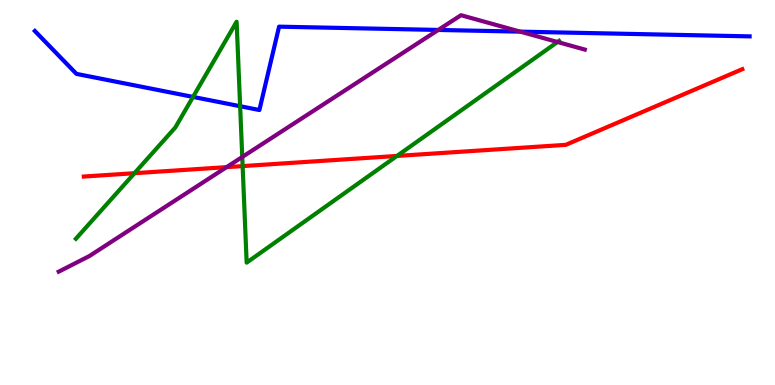[{'lines': ['blue', 'red'], 'intersections': []}, {'lines': ['green', 'red'], 'intersections': [{'x': 1.74, 'y': 5.5}, {'x': 3.13, 'y': 5.69}, {'x': 5.12, 'y': 5.95}]}, {'lines': ['purple', 'red'], 'intersections': [{'x': 2.92, 'y': 5.66}]}, {'lines': ['blue', 'green'], 'intersections': [{'x': 2.49, 'y': 7.48}, {'x': 3.1, 'y': 7.24}]}, {'lines': ['blue', 'purple'], 'intersections': [{'x': 5.65, 'y': 9.22}, {'x': 6.71, 'y': 9.18}]}, {'lines': ['green', 'purple'], 'intersections': [{'x': 3.13, 'y': 5.92}, {'x': 7.19, 'y': 8.91}]}]